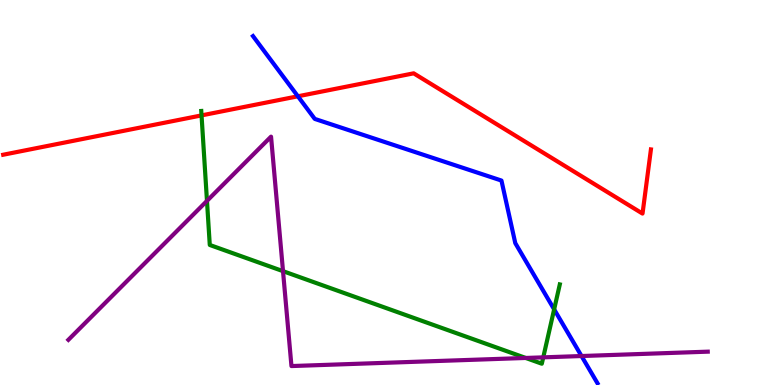[{'lines': ['blue', 'red'], 'intersections': [{'x': 3.84, 'y': 7.5}]}, {'lines': ['green', 'red'], 'intersections': [{'x': 2.6, 'y': 7.0}]}, {'lines': ['purple', 'red'], 'intersections': []}, {'lines': ['blue', 'green'], 'intersections': [{'x': 7.15, 'y': 1.96}]}, {'lines': ['blue', 'purple'], 'intersections': [{'x': 7.5, 'y': 0.752}]}, {'lines': ['green', 'purple'], 'intersections': [{'x': 2.67, 'y': 4.78}, {'x': 3.65, 'y': 2.96}, {'x': 6.78, 'y': 0.702}, {'x': 7.01, 'y': 0.718}]}]